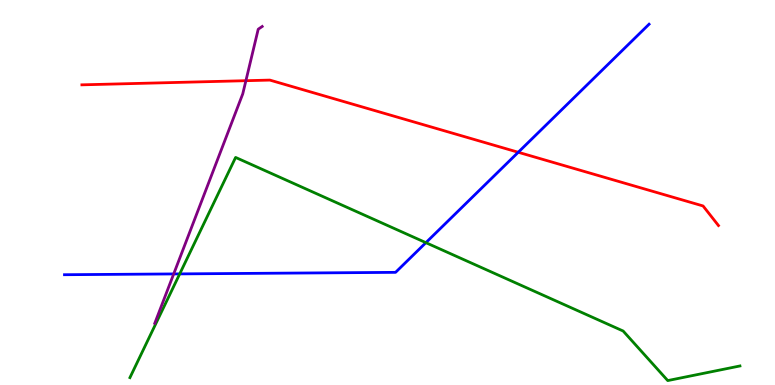[{'lines': ['blue', 'red'], 'intersections': [{'x': 6.69, 'y': 6.05}]}, {'lines': ['green', 'red'], 'intersections': []}, {'lines': ['purple', 'red'], 'intersections': [{'x': 3.17, 'y': 7.9}]}, {'lines': ['blue', 'green'], 'intersections': [{'x': 2.32, 'y': 2.89}, {'x': 5.5, 'y': 3.7}]}, {'lines': ['blue', 'purple'], 'intersections': [{'x': 2.24, 'y': 2.88}]}, {'lines': ['green', 'purple'], 'intersections': []}]